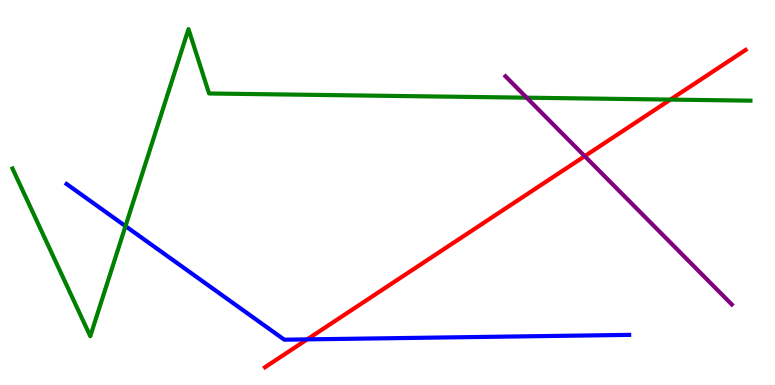[{'lines': ['blue', 'red'], 'intersections': [{'x': 3.96, 'y': 1.18}]}, {'lines': ['green', 'red'], 'intersections': [{'x': 8.65, 'y': 7.41}]}, {'lines': ['purple', 'red'], 'intersections': [{'x': 7.54, 'y': 5.94}]}, {'lines': ['blue', 'green'], 'intersections': [{'x': 1.62, 'y': 4.13}]}, {'lines': ['blue', 'purple'], 'intersections': []}, {'lines': ['green', 'purple'], 'intersections': [{'x': 6.8, 'y': 7.46}]}]